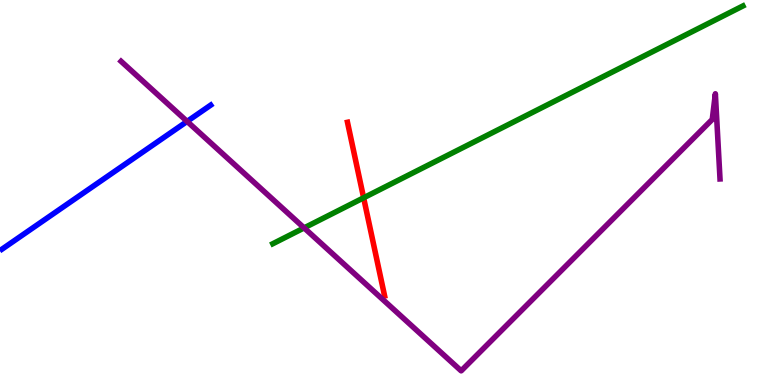[{'lines': ['blue', 'red'], 'intersections': []}, {'lines': ['green', 'red'], 'intersections': [{'x': 4.69, 'y': 4.86}]}, {'lines': ['purple', 'red'], 'intersections': []}, {'lines': ['blue', 'green'], 'intersections': []}, {'lines': ['blue', 'purple'], 'intersections': [{'x': 2.41, 'y': 6.85}]}, {'lines': ['green', 'purple'], 'intersections': [{'x': 3.92, 'y': 4.08}]}]